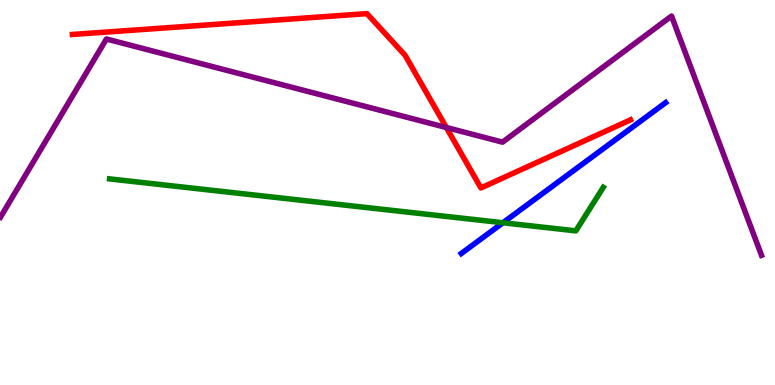[{'lines': ['blue', 'red'], 'intersections': []}, {'lines': ['green', 'red'], 'intersections': []}, {'lines': ['purple', 'red'], 'intersections': [{'x': 5.76, 'y': 6.69}]}, {'lines': ['blue', 'green'], 'intersections': [{'x': 6.49, 'y': 4.21}]}, {'lines': ['blue', 'purple'], 'intersections': []}, {'lines': ['green', 'purple'], 'intersections': []}]